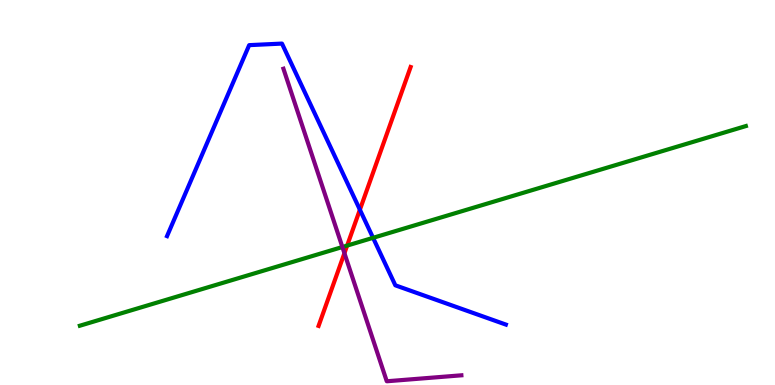[{'lines': ['blue', 'red'], 'intersections': [{'x': 4.64, 'y': 4.55}]}, {'lines': ['green', 'red'], 'intersections': [{'x': 4.48, 'y': 3.62}]}, {'lines': ['purple', 'red'], 'intersections': [{'x': 4.44, 'y': 3.42}]}, {'lines': ['blue', 'green'], 'intersections': [{'x': 4.81, 'y': 3.82}]}, {'lines': ['blue', 'purple'], 'intersections': []}, {'lines': ['green', 'purple'], 'intersections': [{'x': 4.42, 'y': 3.58}]}]